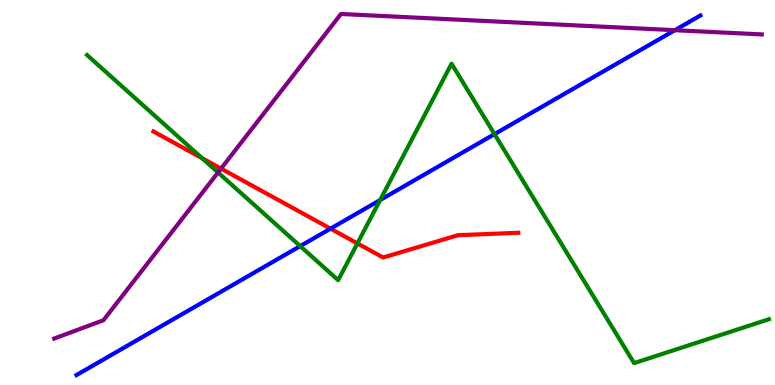[{'lines': ['blue', 'red'], 'intersections': [{'x': 4.26, 'y': 4.06}]}, {'lines': ['green', 'red'], 'intersections': [{'x': 2.61, 'y': 5.89}, {'x': 4.61, 'y': 3.68}]}, {'lines': ['purple', 'red'], 'intersections': [{'x': 2.85, 'y': 5.62}]}, {'lines': ['blue', 'green'], 'intersections': [{'x': 3.87, 'y': 3.61}, {'x': 4.9, 'y': 4.8}, {'x': 6.38, 'y': 6.52}]}, {'lines': ['blue', 'purple'], 'intersections': [{'x': 8.71, 'y': 9.22}]}, {'lines': ['green', 'purple'], 'intersections': [{'x': 2.81, 'y': 5.52}]}]